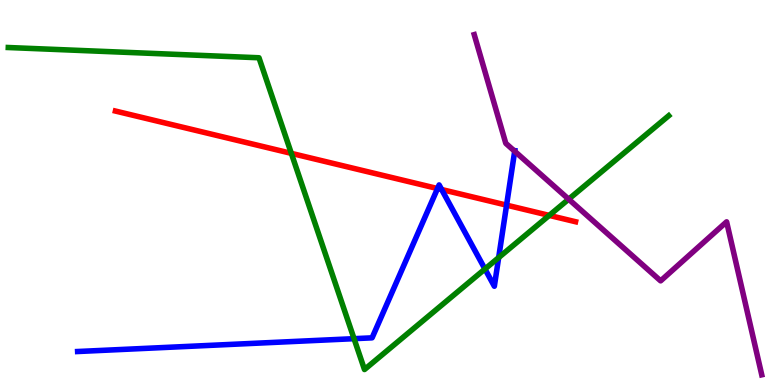[{'lines': ['blue', 'red'], 'intersections': [{'x': 5.65, 'y': 5.1}, {'x': 5.7, 'y': 5.08}, {'x': 6.54, 'y': 4.67}]}, {'lines': ['green', 'red'], 'intersections': [{'x': 3.76, 'y': 6.02}, {'x': 7.09, 'y': 4.41}]}, {'lines': ['purple', 'red'], 'intersections': []}, {'lines': ['blue', 'green'], 'intersections': [{'x': 4.57, 'y': 1.2}, {'x': 6.26, 'y': 3.01}, {'x': 6.43, 'y': 3.31}]}, {'lines': ['blue', 'purple'], 'intersections': [{'x': 6.64, 'y': 6.07}]}, {'lines': ['green', 'purple'], 'intersections': [{'x': 7.34, 'y': 4.83}]}]